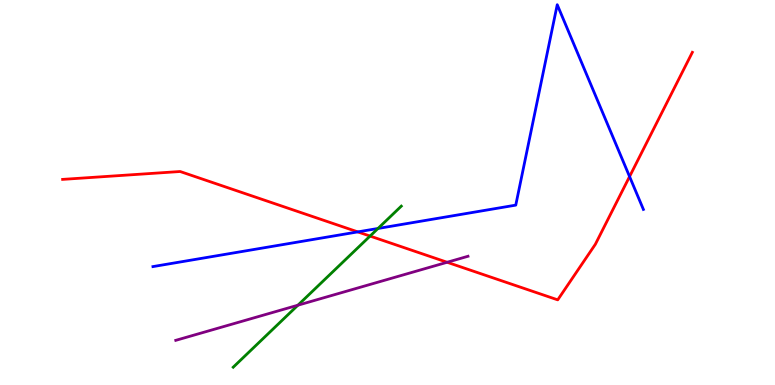[{'lines': ['blue', 'red'], 'intersections': [{'x': 4.62, 'y': 3.98}, {'x': 8.12, 'y': 5.41}]}, {'lines': ['green', 'red'], 'intersections': [{'x': 4.78, 'y': 3.87}]}, {'lines': ['purple', 'red'], 'intersections': [{'x': 5.77, 'y': 3.19}]}, {'lines': ['blue', 'green'], 'intersections': [{'x': 4.88, 'y': 4.07}]}, {'lines': ['blue', 'purple'], 'intersections': []}, {'lines': ['green', 'purple'], 'intersections': [{'x': 3.84, 'y': 2.07}]}]